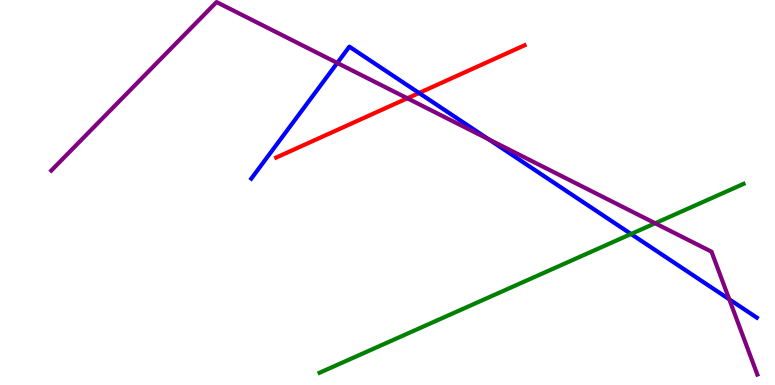[{'lines': ['blue', 'red'], 'intersections': [{'x': 5.41, 'y': 7.58}]}, {'lines': ['green', 'red'], 'intersections': []}, {'lines': ['purple', 'red'], 'intersections': [{'x': 5.26, 'y': 7.45}]}, {'lines': ['blue', 'green'], 'intersections': [{'x': 8.14, 'y': 3.92}]}, {'lines': ['blue', 'purple'], 'intersections': [{'x': 4.35, 'y': 8.36}, {'x': 6.31, 'y': 6.38}, {'x': 9.41, 'y': 2.23}]}, {'lines': ['green', 'purple'], 'intersections': [{'x': 8.45, 'y': 4.2}]}]